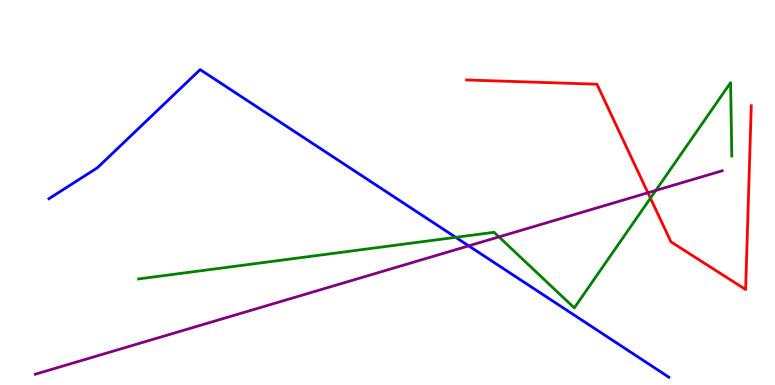[{'lines': ['blue', 'red'], 'intersections': []}, {'lines': ['green', 'red'], 'intersections': [{'x': 8.39, 'y': 4.85}]}, {'lines': ['purple', 'red'], 'intersections': [{'x': 8.36, 'y': 4.99}]}, {'lines': ['blue', 'green'], 'intersections': [{'x': 5.88, 'y': 3.84}]}, {'lines': ['blue', 'purple'], 'intersections': [{'x': 6.05, 'y': 3.61}]}, {'lines': ['green', 'purple'], 'intersections': [{'x': 6.44, 'y': 3.85}, {'x': 8.46, 'y': 5.05}]}]